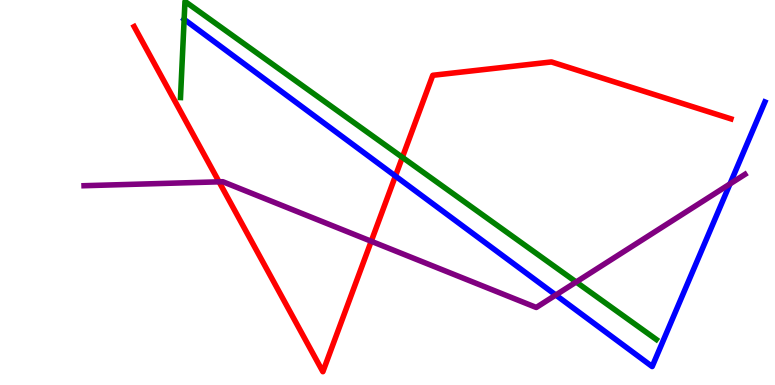[{'lines': ['blue', 'red'], 'intersections': [{'x': 5.1, 'y': 5.43}]}, {'lines': ['green', 'red'], 'intersections': [{'x': 5.19, 'y': 5.91}]}, {'lines': ['purple', 'red'], 'intersections': [{'x': 2.83, 'y': 5.28}, {'x': 4.79, 'y': 3.73}]}, {'lines': ['blue', 'green'], 'intersections': [{'x': 2.38, 'y': 9.5}]}, {'lines': ['blue', 'purple'], 'intersections': [{'x': 7.17, 'y': 2.34}, {'x': 9.42, 'y': 5.22}]}, {'lines': ['green', 'purple'], 'intersections': [{'x': 7.43, 'y': 2.68}]}]